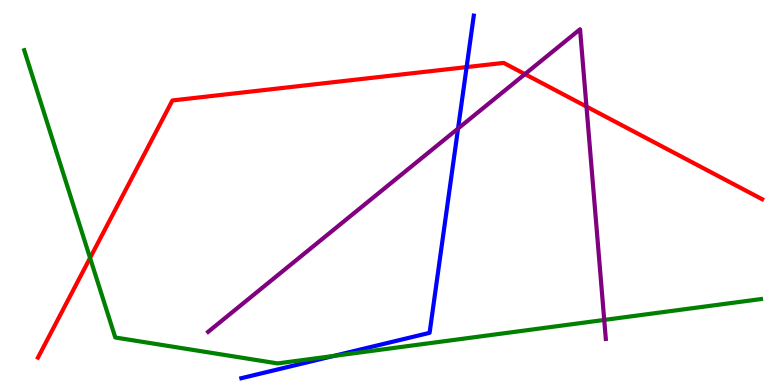[{'lines': ['blue', 'red'], 'intersections': [{'x': 6.02, 'y': 8.26}]}, {'lines': ['green', 'red'], 'intersections': [{'x': 1.16, 'y': 3.3}]}, {'lines': ['purple', 'red'], 'intersections': [{'x': 6.77, 'y': 8.07}, {'x': 7.57, 'y': 7.23}]}, {'lines': ['blue', 'green'], 'intersections': [{'x': 4.31, 'y': 0.754}]}, {'lines': ['blue', 'purple'], 'intersections': [{'x': 5.91, 'y': 6.66}]}, {'lines': ['green', 'purple'], 'intersections': [{'x': 7.8, 'y': 1.69}]}]